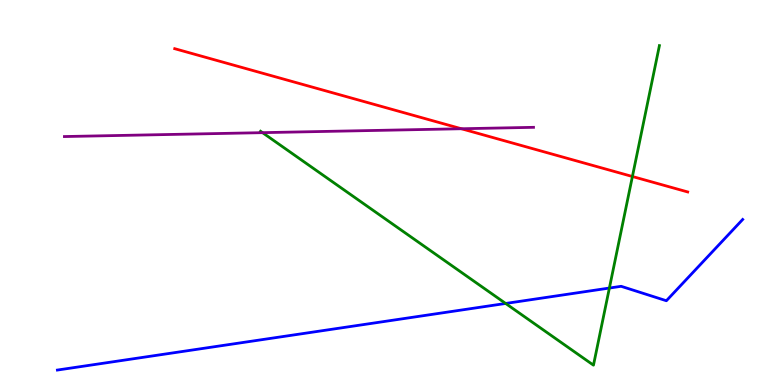[{'lines': ['blue', 'red'], 'intersections': []}, {'lines': ['green', 'red'], 'intersections': [{'x': 8.16, 'y': 5.42}]}, {'lines': ['purple', 'red'], 'intersections': [{'x': 5.95, 'y': 6.66}]}, {'lines': ['blue', 'green'], 'intersections': [{'x': 6.52, 'y': 2.12}, {'x': 7.86, 'y': 2.52}]}, {'lines': ['blue', 'purple'], 'intersections': []}, {'lines': ['green', 'purple'], 'intersections': [{'x': 3.39, 'y': 6.55}]}]